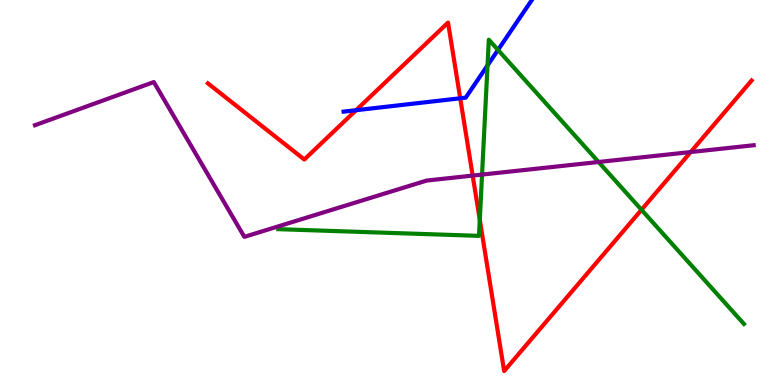[{'lines': ['blue', 'red'], 'intersections': [{'x': 4.59, 'y': 7.14}, {'x': 5.94, 'y': 7.45}]}, {'lines': ['green', 'red'], 'intersections': [{'x': 6.19, 'y': 4.29}, {'x': 8.28, 'y': 4.55}]}, {'lines': ['purple', 'red'], 'intersections': [{'x': 6.1, 'y': 5.44}, {'x': 8.91, 'y': 6.05}]}, {'lines': ['blue', 'green'], 'intersections': [{'x': 6.29, 'y': 8.3}, {'x': 6.43, 'y': 8.7}]}, {'lines': ['blue', 'purple'], 'intersections': []}, {'lines': ['green', 'purple'], 'intersections': [{'x': 6.22, 'y': 5.47}, {'x': 7.72, 'y': 5.79}]}]